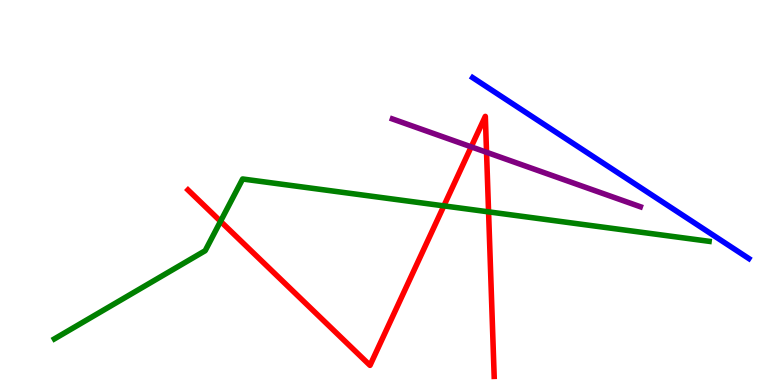[{'lines': ['blue', 'red'], 'intersections': []}, {'lines': ['green', 'red'], 'intersections': [{'x': 2.85, 'y': 4.25}, {'x': 5.73, 'y': 4.65}, {'x': 6.3, 'y': 4.5}]}, {'lines': ['purple', 'red'], 'intersections': [{'x': 6.08, 'y': 6.19}, {'x': 6.28, 'y': 6.04}]}, {'lines': ['blue', 'green'], 'intersections': []}, {'lines': ['blue', 'purple'], 'intersections': []}, {'lines': ['green', 'purple'], 'intersections': []}]